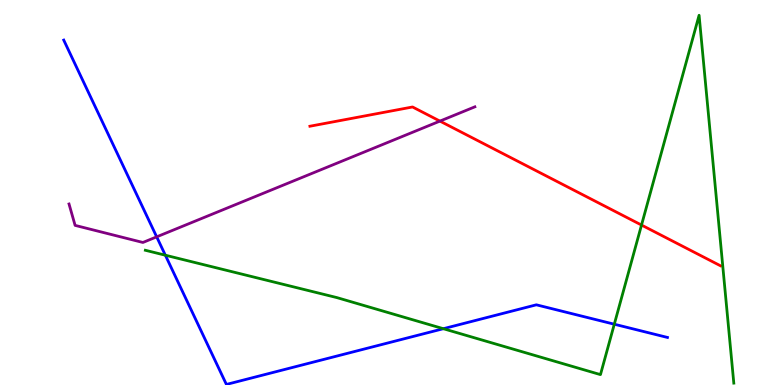[{'lines': ['blue', 'red'], 'intersections': []}, {'lines': ['green', 'red'], 'intersections': [{'x': 8.28, 'y': 4.15}]}, {'lines': ['purple', 'red'], 'intersections': [{'x': 5.68, 'y': 6.85}]}, {'lines': ['blue', 'green'], 'intersections': [{'x': 2.13, 'y': 3.37}, {'x': 5.72, 'y': 1.46}, {'x': 7.93, 'y': 1.58}]}, {'lines': ['blue', 'purple'], 'intersections': [{'x': 2.02, 'y': 3.85}]}, {'lines': ['green', 'purple'], 'intersections': []}]